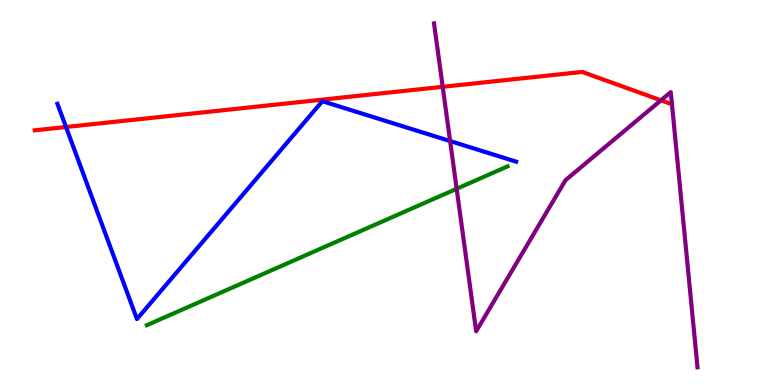[{'lines': ['blue', 'red'], 'intersections': [{'x': 0.852, 'y': 6.7}]}, {'lines': ['green', 'red'], 'intersections': []}, {'lines': ['purple', 'red'], 'intersections': [{'x': 5.71, 'y': 7.75}, {'x': 8.53, 'y': 7.39}]}, {'lines': ['blue', 'green'], 'intersections': []}, {'lines': ['blue', 'purple'], 'intersections': [{'x': 5.81, 'y': 6.34}]}, {'lines': ['green', 'purple'], 'intersections': [{'x': 5.89, 'y': 5.1}]}]